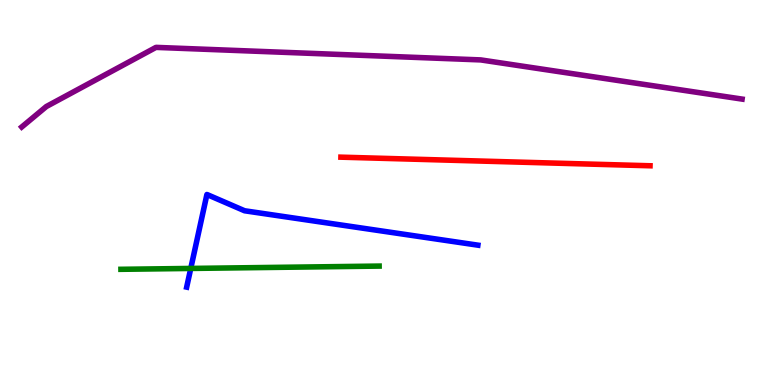[{'lines': ['blue', 'red'], 'intersections': []}, {'lines': ['green', 'red'], 'intersections': []}, {'lines': ['purple', 'red'], 'intersections': []}, {'lines': ['blue', 'green'], 'intersections': [{'x': 2.46, 'y': 3.03}]}, {'lines': ['blue', 'purple'], 'intersections': []}, {'lines': ['green', 'purple'], 'intersections': []}]